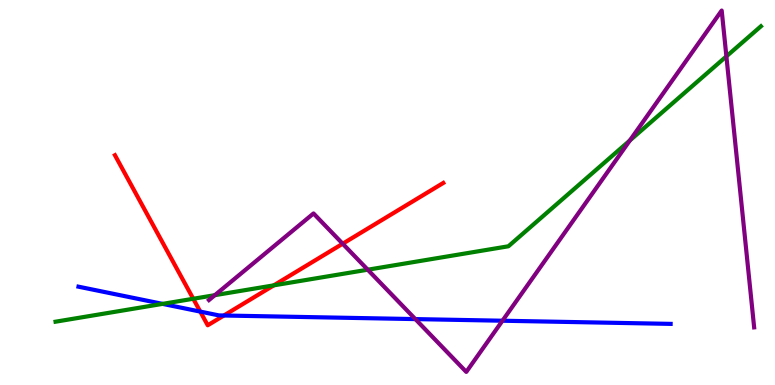[{'lines': ['blue', 'red'], 'intersections': [{'x': 2.58, 'y': 1.91}, {'x': 2.89, 'y': 1.81}]}, {'lines': ['green', 'red'], 'intersections': [{'x': 2.49, 'y': 2.24}, {'x': 3.53, 'y': 2.59}]}, {'lines': ['purple', 'red'], 'intersections': [{'x': 4.42, 'y': 3.67}]}, {'lines': ['blue', 'green'], 'intersections': [{'x': 2.1, 'y': 2.11}]}, {'lines': ['blue', 'purple'], 'intersections': [{'x': 5.36, 'y': 1.71}, {'x': 6.48, 'y': 1.67}]}, {'lines': ['green', 'purple'], 'intersections': [{'x': 2.77, 'y': 2.33}, {'x': 4.75, 'y': 2.99}, {'x': 8.13, 'y': 6.35}, {'x': 9.37, 'y': 8.54}]}]